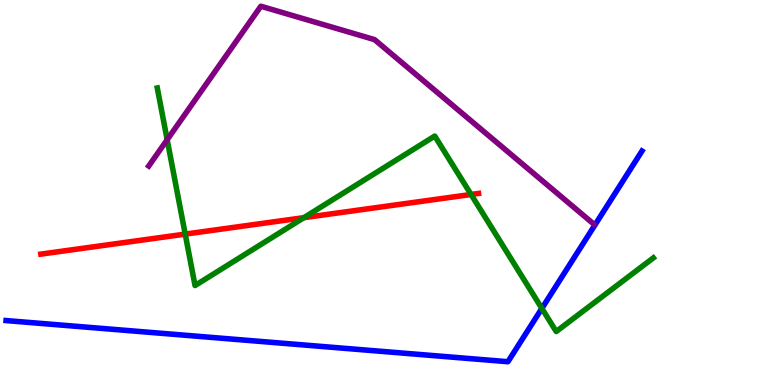[{'lines': ['blue', 'red'], 'intersections': []}, {'lines': ['green', 'red'], 'intersections': [{'x': 2.39, 'y': 3.92}, {'x': 3.92, 'y': 4.35}, {'x': 6.08, 'y': 4.95}]}, {'lines': ['purple', 'red'], 'intersections': []}, {'lines': ['blue', 'green'], 'intersections': [{'x': 6.99, 'y': 1.99}]}, {'lines': ['blue', 'purple'], 'intersections': []}, {'lines': ['green', 'purple'], 'intersections': [{'x': 2.16, 'y': 6.37}]}]